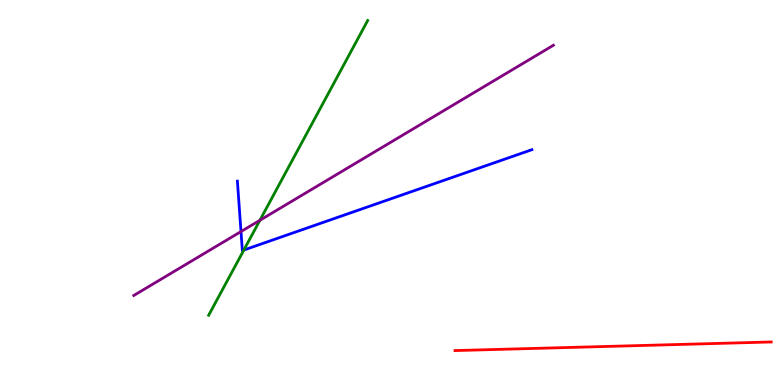[{'lines': ['blue', 'red'], 'intersections': []}, {'lines': ['green', 'red'], 'intersections': []}, {'lines': ['purple', 'red'], 'intersections': []}, {'lines': ['blue', 'green'], 'intersections': [{'x': 3.15, 'y': 3.51}]}, {'lines': ['blue', 'purple'], 'intersections': [{'x': 3.11, 'y': 3.99}]}, {'lines': ['green', 'purple'], 'intersections': [{'x': 3.35, 'y': 4.28}]}]